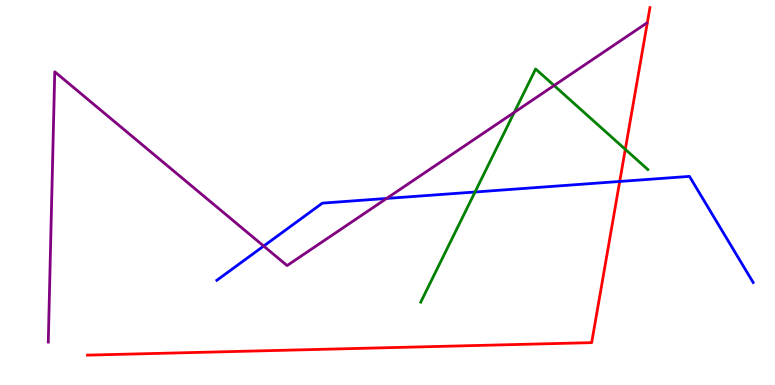[{'lines': ['blue', 'red'], 'intersections': [{'x': 8.0, 'y': 5.29}]}, {'lines': ['green', 'red'], 'intersections': [{'x': 8.07, 'y': 6.12}]}, {'lines': ['purple', 'red'], 'intersections': []}, {'lines': ['blue', 'green'], 'intersections': [{'x': 6.13, 'y': 5.01}]}, {'lines': ['blue', 'purple'], 'intersections': [{'x': 3.4, 'y': 3.61}, {'x': 4.99, 'y': 4.85}]}, {'lines': ['green', 'purple'], 'intersections': [{'x': 6.64, 'y': 7.08}, {'x': 7.15, 'y': 7.78}]}]